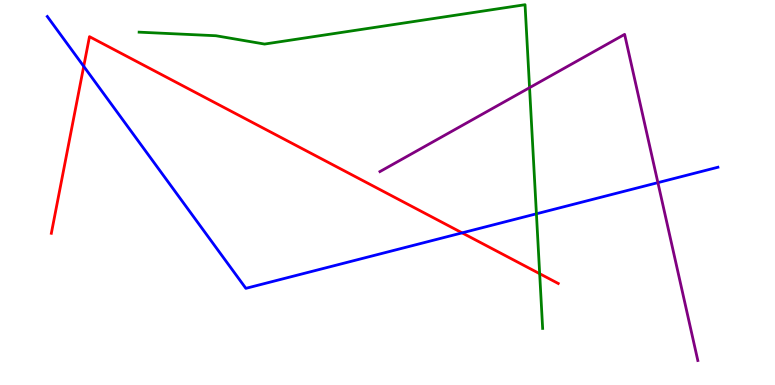[{'lines': ['blue', 'red'], 'intersections': [{'x': 1.08, 'y': 8.28}, {'x': 5.96, 'y': 3.95}]}, {'lines': ['green', 'red'], 'intersections': [{'x': 6.96, 'y': 2.89}]}, {'lines': ['purple', 'red'], 'intersections': []}, {'lines': ['blue', 'green'], 'intersections': [{'x': 6.92, 'y': 4.45}]}, {'lines': ['blue', 'purple'], 'intersections': [{'x': 8.49, 'y': 5.26}]}, {'lines': ['green', 'purple'], 'intersections': [{'x': 6.83, 'y': 7.72}]}]